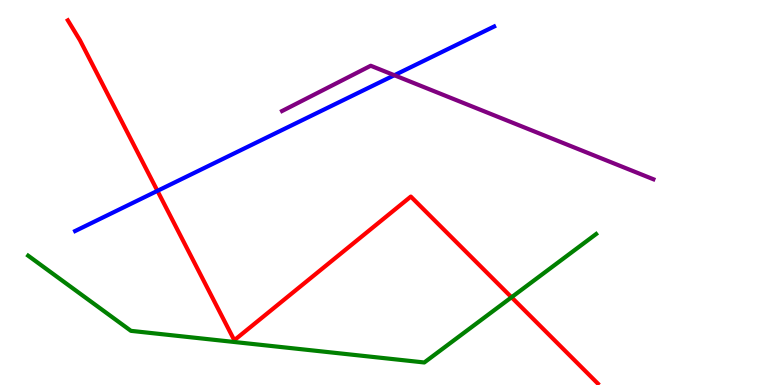[{'lines': ['blue', 'red'], 'intersections': [{'x': 2.03, 'y': 5.04}]}, {'lines': ['green', 'red'], 'intersections': [{'x': 6.6, 'y': 2.28}]}, {'lines': ['purple', 'red'], 'intersections': []}, {'lines': ['blue', 'green'], 'intersections': []}, {'lines': ['blue', 'purple'], 'intersections': [{'x': 5.09, 'y': 8.05}]}, {'lines': ['green', 'purple'], 'intersections': []}]